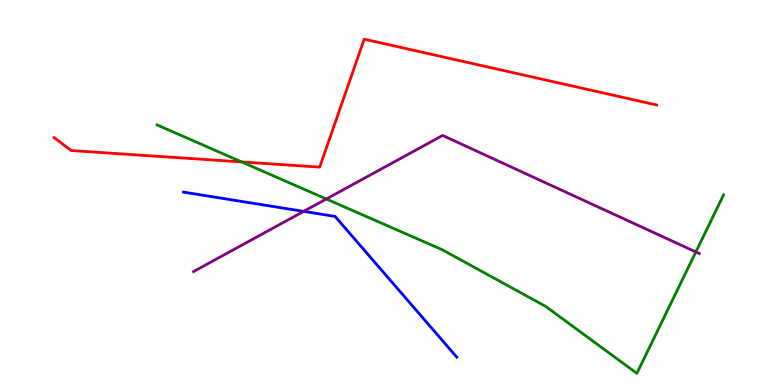[{'lines': ['blue', 'red'], 'intersections': []}, {'lines': ['green', 'red'], 'intersections': [{'x': 3.12, 'y': 5.79}]}, {'lines': ['purple', 'red'], 'intersections': []}, {'lines': ['blue', 'green'], 'intersections': []}, {'lines': ['blue', 'purple'], 'intersections': [{'x': 3.92, 'y': 4.51}]}, {'lines': ['green', 'purple'], 'intersections': [{'x': 4.21, 'y': 4.83}, {'x': 8.98, 'y': 3.46}]}]